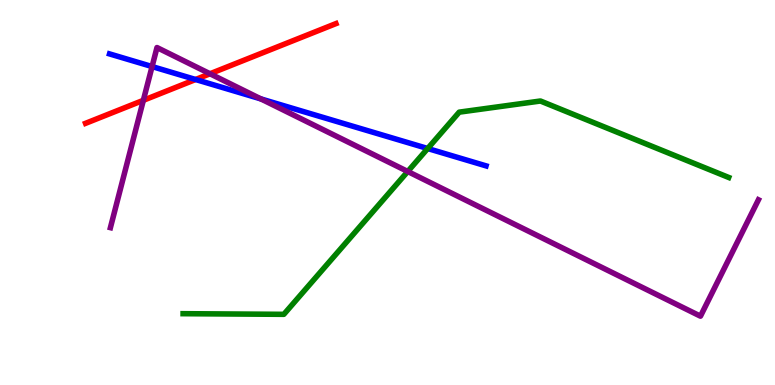[{'lines': ['blue', 'red'], 'intersections': [{'x': 2.52, 'y': 7.94}]}, {'lines': ['green', 'red'], 'intersections': []}, {'lines': ['purple', 'red'], 'intersections': [{'x': 1.85, 'y': 7.39}, {'x': 2.71, 'y': 8.08}]}, {'lines': ['blue', 'green'], 'intersections': [{'x': 5.52, 'y': 6.14}]}, {'lines': ['blue', 'purple'], 'intersections': [{'x': 1.96, 'y': 8.27}, {'x': 3.37, 'y': 7.43}]}, {'lines': ['green', 'purple'], 'intersections': [{'x': 5.26, 'y': 5.55}]}]